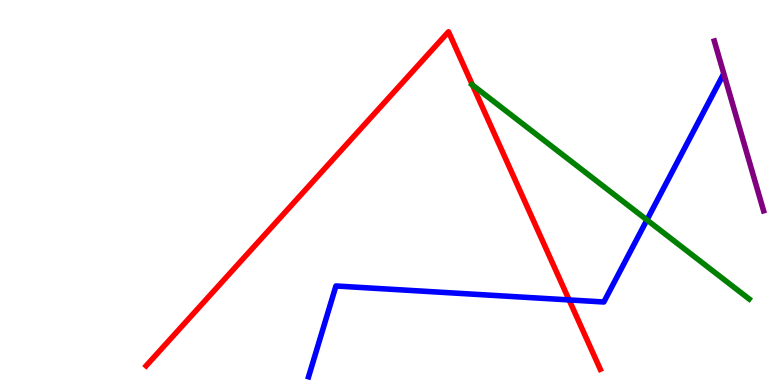[{'lines': ['blue', 'red'], 'intersections': [{'x': 7.34, 'y': 2.21}]}, {'lines': ['green', 'red'], 'intersections': [{'x': 6.1, 'y': 7.79}]}, {'lines': ['purple', 'red'], 'intersections': []}, {'lines': ['blue', 'green'], 'intersections': [{'x': 8.35, 'y': 4.29}]}, {'lines': ['blue', 'purple'], 'intersections': []}, {'lines': ['green', 'purple'], 'intersections': []}]